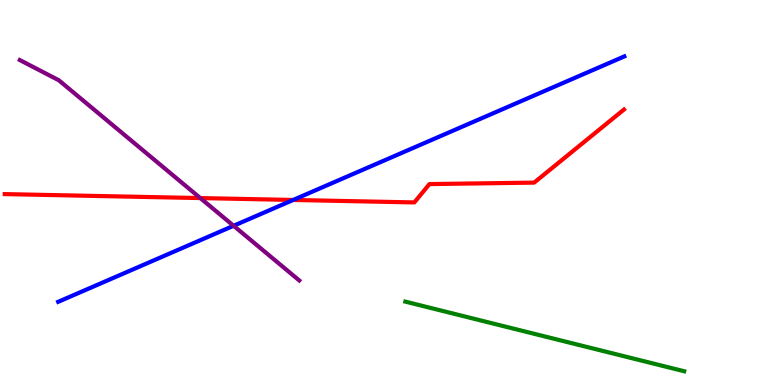[{'lines': ['blue', 'red'], 'intersections': [{'x': 3.78, 'y': 4.81}]}, {'lines': ['green', 'red'], 'intersections': []}, {'lines': ['purple', 'red'], 'intersections': [{'x': 2.58, 'y': 4.86}]}, {'lines': ['blue', 'green'], 'intersections': []}, {'lines': ['blue', 'purple'], 'intersections': [{'x': 3.01, 'y': 4.14}]}, {'lines': ['green', 'purple'], 'intersections': []}]